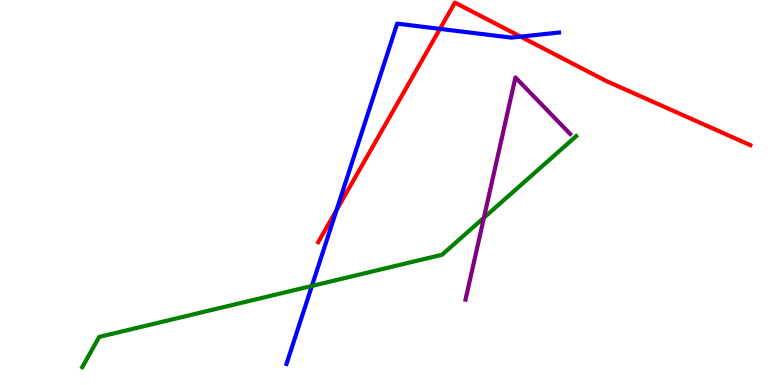[{'lines': ['blue', 'red'], 'intersections': [{'x': 4.34, 'y': 4.54}, {'x': 5.68, 'y': 9.25}, {'x': 6.72, 'y': 9.05}]}, {'lines': ['green', 'red'], 'intersections': []}, {'lines': ['purple', 'red'], 'intersections': []}, {'lines': ['blue', 'green'], 'intersections': [{'x': 4.02, 'y': 2.57}]}, {'lines': ['blue', 'purple'], 'intersections': []}, {'lines': ['green', 'purple'], 'intersections': [{'x': 6.24, 'y': 4.34}]}]